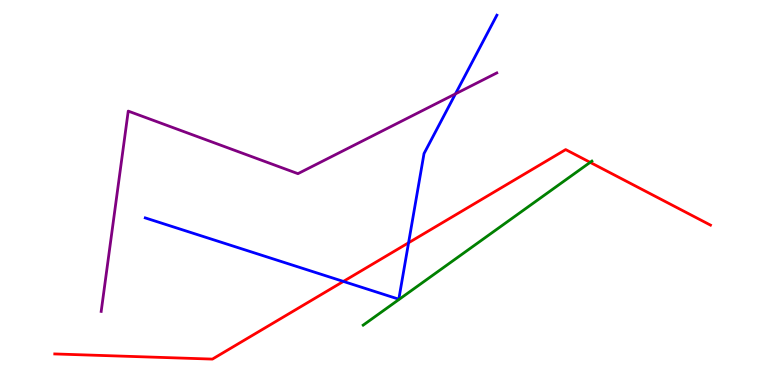[{'lines': ['blue', 'red'], 'intersections': [{'x': 4.43, 'y': 2.69}, {'x': 5.27, 'y': 3.69}]}, {'lines': ['green', 'red'], 'intersections': [{'x': 7.61, 'y': 5.78}]}, {'lines': ['purple', 'red'], 'intersections': []}, {'lines': ['blue', 'green'], 'intersections': []}, {'lines': ['blue', 'purple'], 'intersections': [{'x': 5.88, 'y': 7.56}]}, {'lines': ['green', 'purple'], 'intersections': []}]